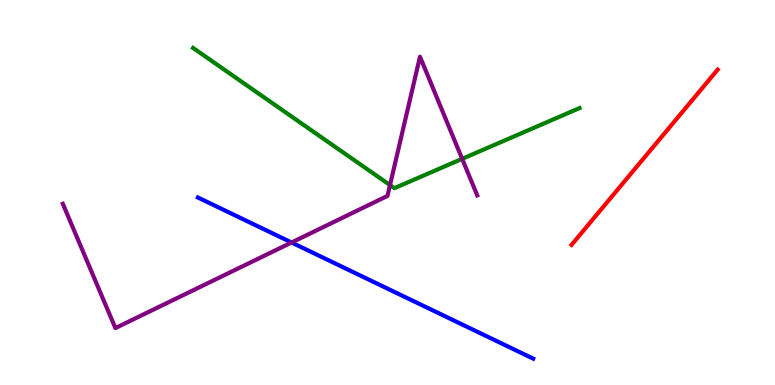[{'lines': ['blue', 'red'], 'intersections': []}, {'lines': ['green', 'red'], 'intersections': []}, {'lines': ['purple', 'red'], 'intersections': []}, {'lines': ['blue', 'green'], 'intersections': []}, {'lines': ['blue', 'purple'], 'intersections': [{'x': 3.76, 'y': 3.7}]}, {'lines': ['green', 'purple'], 'intersections': [{'x': 5.03, 'y': 5.19}, {'x': 5.96, 'y': 5.87}]}]